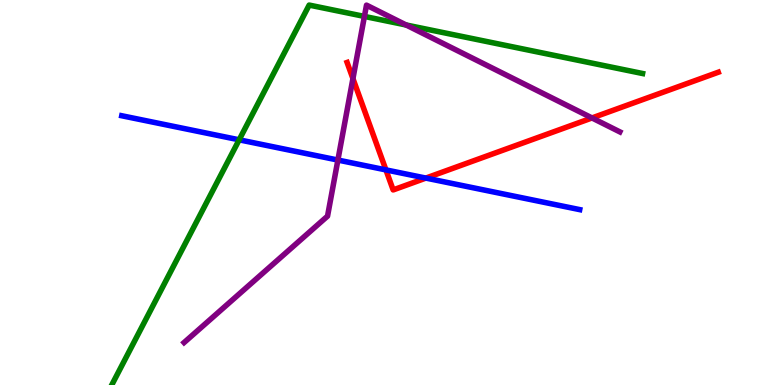[{'lines': ['blue', 'red'], 'intersections': [{'x': 4.98, 'y': 5.59}, {'x': 5.5, 'y': 5.37}]}, {'lines': ['green', 'red'], 'intersections': []}, {'lines': ['purple', 'red'], 'intersections': [{'x': 4.55, 'y': 7.96}, {'x': 7.64, 'y': 6.94}]}, {'lines': ['blue', 'green'], 'intersections': [{'x': 3.09, 'y': 6.37}]}, {'lines': ['blue', 'purple'], 'intersections': [{'x': 4.36, 'y': 5.84}]}, {'lines': ['green', 'purple'], 'intersections': [{'x': 4.7, 'y': 9.57}, {'x': 5.24, 'y': 9.35}]}]